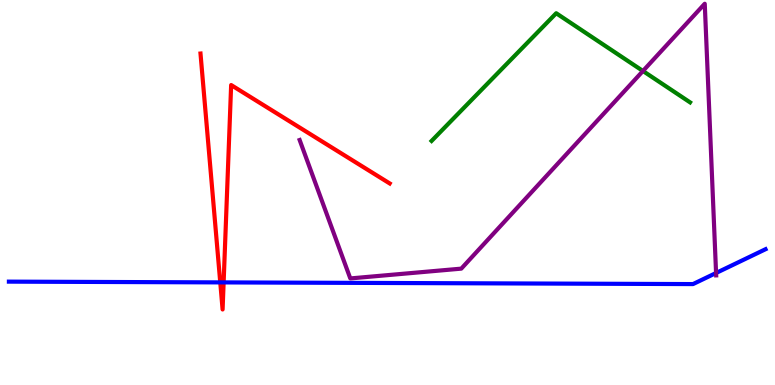[{'lines': ['blue', 'red'], 'intersections': [{'x': 2.84, 'y': 2.67}, {'x': 2.89, 'y': 2.66}]}, {'lines': ['green', 'red'], 'intersections': []}, {'lines': ['purple', 'red'], 'intersections': []}, {'lines': ['blue', 'green'], 'intersections': []}, {'lines': ['blue', 'purple'], 'intersections': [{'x': 9.24, 'y': 2.91}]}, {'lines': ['green', 'purple'], 'intersections': [{'x': 8.3, 'y': 8.16}]}]